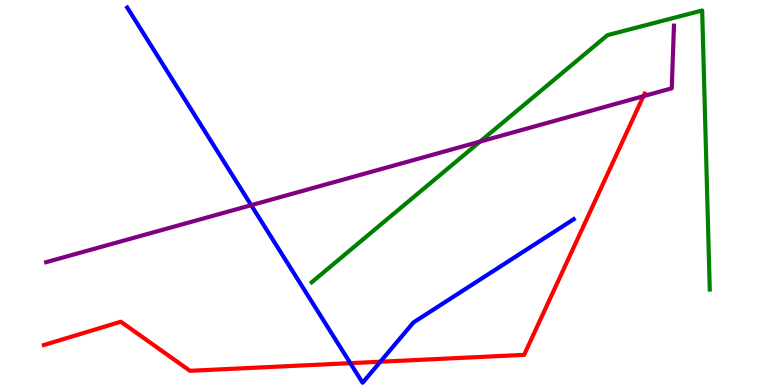[{'lines': ['blue', 'red'], 'intersections': [{'x': 4.52, 'y': 0.567}, {'x': 4.91, 'y': 0.604}]}, {'lines': ['green', 'red'], 'intersections': []}, {'lines': ['purple', 'red'], 'intersections': [{'x': 8.3, 'y': 7.5}]}, {'lines': ['blue', 'green'], 'intersections': []}, {'lines': ['blue', 'purple'], 'intersections': [{'x': 3.24, 'y': 4.67}]}, {'lines': ['green', 'purple'], 'intersections': [{'x': 6.19, 'y': 6.32}]}]